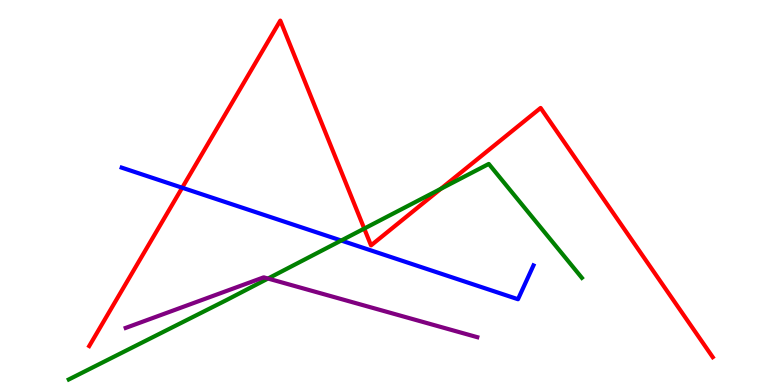[{'lines': ['blue', 'red'], 'intersections': [{'x': 2.35, 'y': 5.12}]}, {'lines': ['green', 'red'], 'intersections': [{'x': 4.7, 'y': 4.06}, {'x': 5.69, 'y': 5.09}]}, {'lines': ['purple', 'red'], 'intersections': []}, {'lines': ['blue', 'green'], 'intersections': [{'x': 4.4, 'y': 3.75}]}, {'lines': ['blue', 'purple'], 'intersections': []}, {'lines': ['green', 'purple'], 'intersections': [{'x': 3.46, 'y': 2.77}]}]